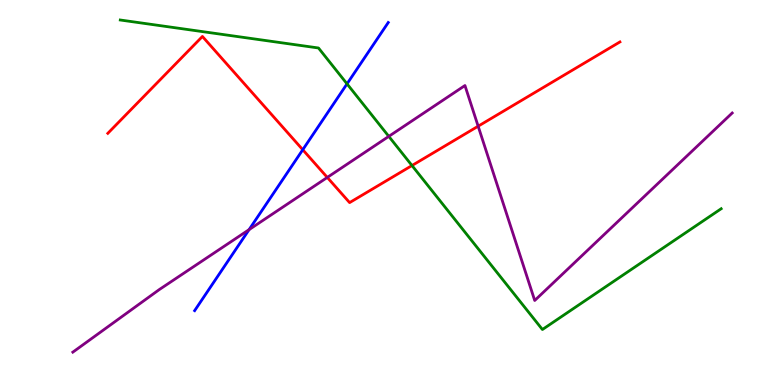[{'lines': ['blue', 'red'], 'intersections': [{'x': 3.91, 'y': 6.11}]}, {'lines': ['green', 'red'], 'intersections': [{'x': 5.32, 'y': 5.7}]}, {'lines': ['purple', 'red'], 'intersections': [{'x': 4.22, 'y': 5.39}, {'x': 6.17, 'y': 6.72}]}, {'lines': ['blue', 'green'], 'intersections': [{'x': 4.48, 'y': 7.82}]}, {'lines': ['blue', 'purple'], 'intersections': [{'x': 3.21, 'y': 4.04}]}, {'lines': ['green', 'purple'], 'intersections': [{'x': 5.02, 'y': 6.46}]}]